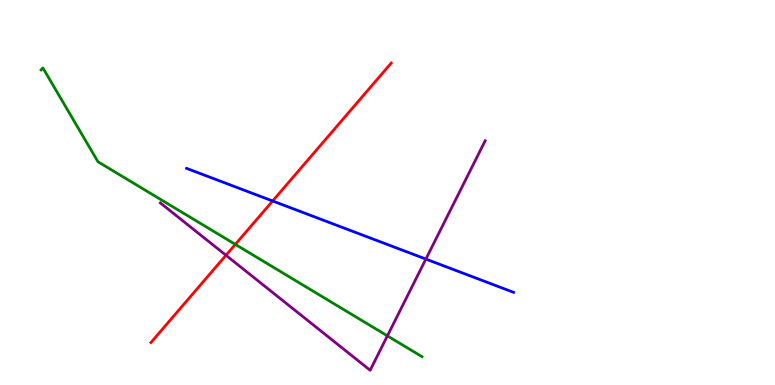[{'lines': ['blue', 'red'], 'intersections': [{'x': 3.52, 'y': 4.78}]}, {'lines': ['green', 'red'], 'intersections': [{'x': 3.04, 'y': 3.65}]}, {'lines': ['purple', 'red'], 'intersections': [{'x': 2.92, 'y': 3.37}]}, {'lines': ['blue', 'green'], 'intersections': []}, {'lines': ['blue', 'purple'], 'intersections': [{'x': 5.5, 'y': 3.27}]}, {'lines': ['green', 'purple'], 'intersections': [{'x': 5.0, 'y': 1.28}]}]